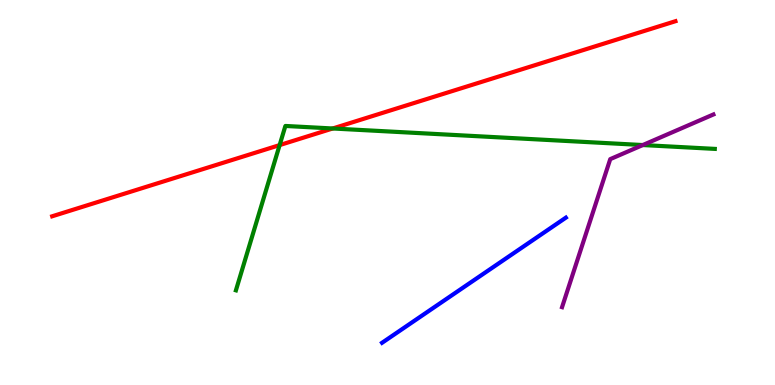[{'lines': ['blue', 'red'], 'intersections': []}, {'lines': ['green', 'red'], 'intersections': [{'x': 3.61, 'y': 6.23}, {'x': 4.29, 'y': 6.66}]}, {'lines': ['purple', 'red'], 'intersections': []}, {'lines': ['blue', 'green'], 'intersections': []}, {'lines': ['blue', 'purple'], 'intersections': []}, {'lines': ['green', 'purple'], 'intersections': [{'x': 8.29, 'y': 6.23}]}]